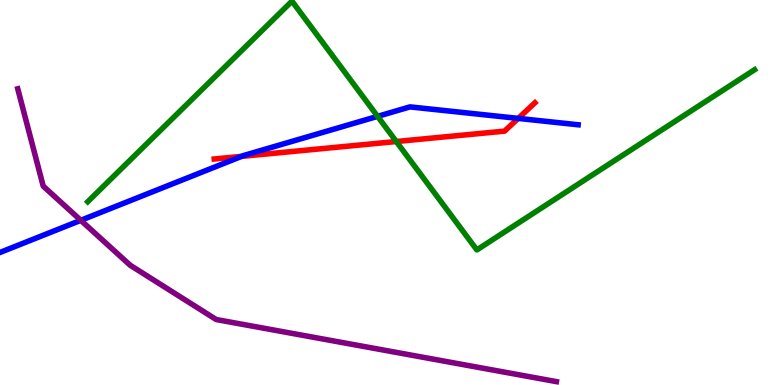[{'lines': ['blue', 'red'], 'intersections': [{'x': 3.12, 'y': 5.94}, {'x': 6.69, 'y': 6.92}]}, {'lines': ['green', 'red'], 'intersections': [{'x': 5.11, 'y': 6.32}]}, {'lines': ['purple', 'red'], 'intersections': []}, {'lines': ['blue', 'green'], 'intersections': [{'x': 4.87, 'y': 6.98}]}, {'lines': ['blue', 'purple'], 'intersections': [{'x': 1.04, 'y': 4.28}]}, {'lines': ['green', 'purple'], 'intersections': []}]